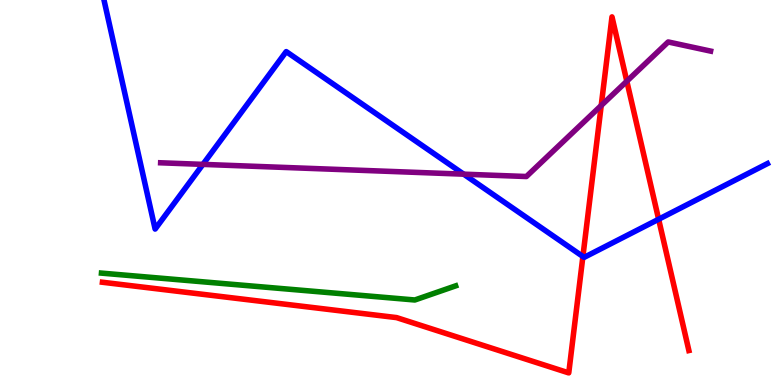[{'lines': ['blue', 'red'], 'intersections': [{'x': 7.52, 'y': 3.34}, {'x': 8.5, 'y': 4.31}]}, {'lines': ['green', 'red'], 'intersections': []}, {'lines': ['purple', 'red'], 'intersections': [{'x': 7.76, 'y': 7.26}, {'x': 8.09, 'y': 7.89}]}, {'lines': ['blue', 'green'], 'intersections': []}, {'lines': ['blue', 'purple'], 'intersections': [{'x': 2.62, 'y': 5.73}, {'x': 5.98, 'y': 5.48}]}, {'lines': ['green', 'purple'], 'intersections': []}]